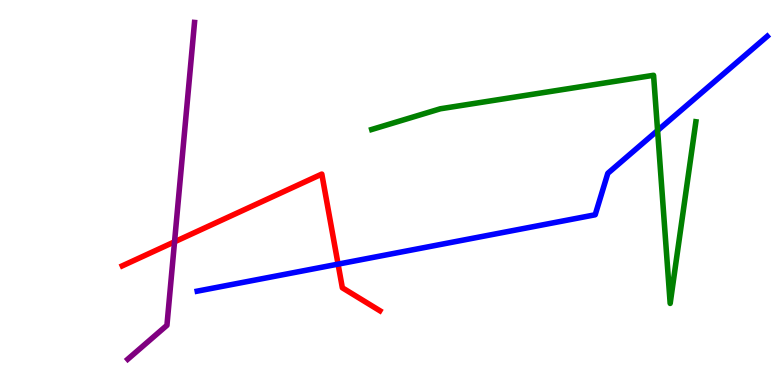[{'lines': ['blue', 'red'], 'intersections': [{'x': 4.36, 'y': 3.14}]}, {'lines': ['green', 'red'], 'intersections': []}, {'lines': ['purple', 'red'], 'intersections': [{'x': 2.25, 'y': 3.72}]}, {'lines': ['blue', 'green'], 'intersections': [{'x': 8.48, 'y': 6.61}]}, {'lines': ['blue', 'purple'], 'intersections': []}, {'lines': ['green', 'purple'], 'intersections': []}]